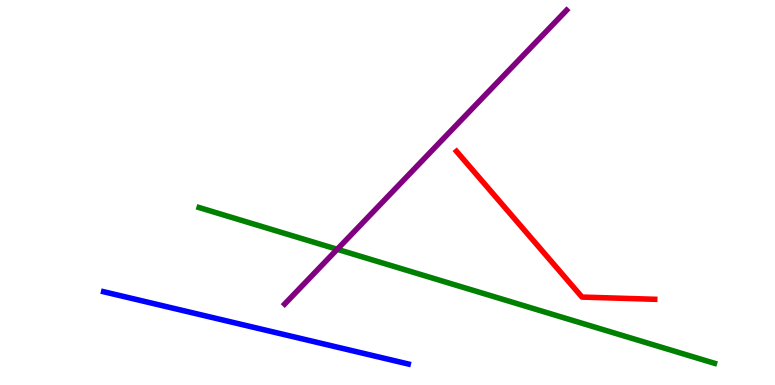[{'lines': ['blue', 'red'], 'intersections': []}, {'lines': ['green', 'red'], 'intersections': []}, {'lines': ['purple', 'red'], 'intersections': []}, {'lines': ['blue', 'green'], 'intersections': []}, {'lines': ['blue', 'purple'], 'intersections': []}, {'lines': ['green', 'purple'], 'intersections': [{'x': 4.35, 'y': 3.53}]}]